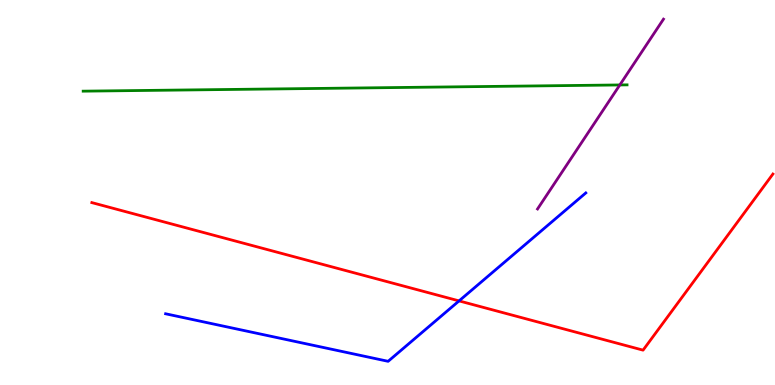[{'lines': ['blue', 'red'], 'intersections': [{'x': 5.92, 'y': 2.18}]}, {'lines': ['green', 'red'], 'intersections': []}, {'lines': ['purple', 'red'], 'intersections': []}, {'lines': ['blue', 'green'], 'intersections': []}, {'lines': ['blue', 'purple'], 'intersections': []}, {'lines': ['green', 'purple'], 'intersections': [{'x': 8.0, 'y': 7.79}]}]